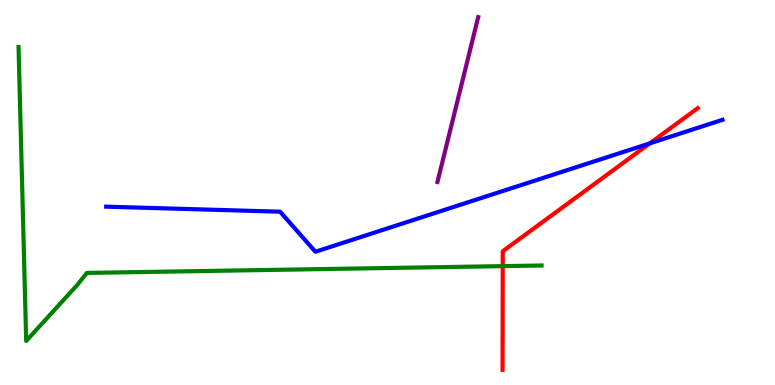[{'lines': ['blue', 'red'], 'intersections': [{'x': 8.38, 'y': 6.28}]}, {'lines': ['green', 'red'], 'intersections': [{'x': 6.49, 'y': 3.09}]}, {'lines': ['purple', 'red'], 'intersections': []}, {'lines': ['blue', 'green'], 'intersections': []}, {'lines': ['blue', 'purple'], 'intersections': []}, {'lines': ['green', 'purple'], 'intersections': []}]